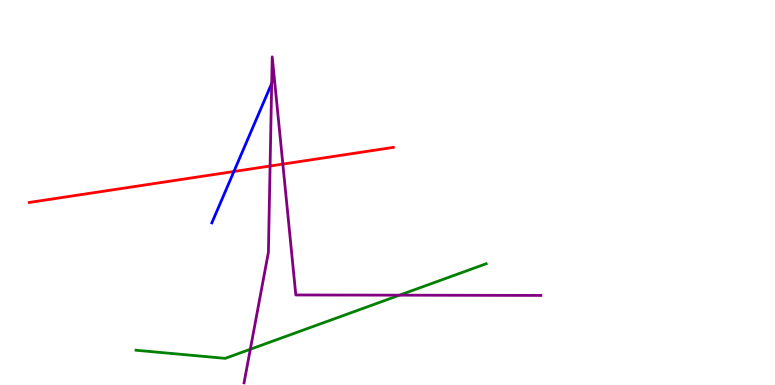[{'lines': ['blue', 'red'], 'intersections': [{'x': 3.02, 'y': 5.55}]}, {'lines': ['green', 'red'], 'intersections': []}, {'lines': ['purple', 'red'], 'intersections': [{'x': 3.48, 'y': 5.69}, {'x': 3.65, 'y': 5.74}]}, {'lines': ['blue', 'green'], 'intersections': []}, {'lines': ['blue', 'purple'], 'intersections': [{'x': 3.51, 'y': 7.83}]}, {'lines': ['green', 'purple'], 'intersections': [{'x': 3.23, 'y': 0.928}, {'x': 5.16, 'y': 2.33}]}]